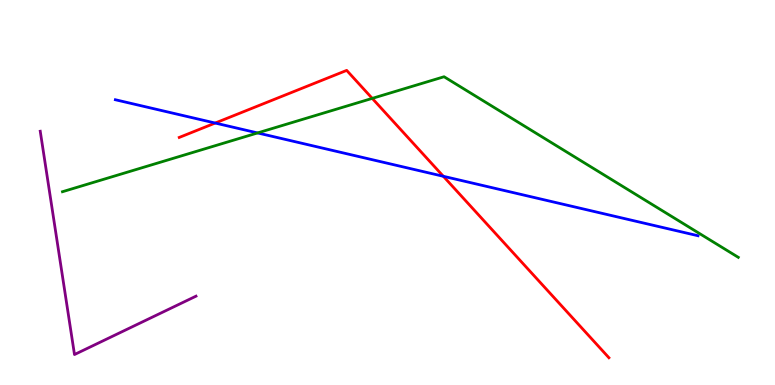[{'lines': ['blue', 'red'], 'intersections': [{'x': 2.78, 'y': 6.8}, {'x': 5.72, 'y': 5.42}]}, {'lines': ['green', 'red'], 'intersections': [{'x': 4.8, 'y': 7.44}]}, {'lines': ['purple', 'red'], 'intersections': []}, {'lines': ['blue', 'green'], 'intersections': [{'x': 3.32, 'y': 6.55}]}, {'lines': ['blue', 'purple'], 'intersections': []}, {'lines': ['green', 'purple'], 'intersections': []}]